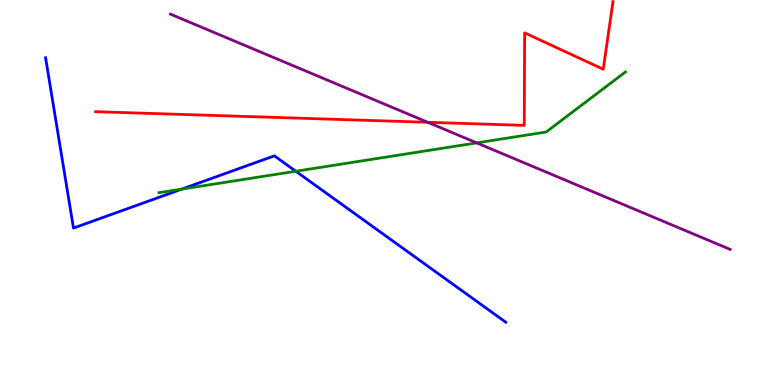[{'lines': ['blue', 'red'], 'intersections': []}, {'lines': ['green', 'red'], 'intersections': []}, {'lines': ['purple', 'red'], 'intersections': [{'x': 5.52, 'y': 6.82}]}, {'lines': ['blue', 'green'], 'intersections': [{'x': 2.35, 'y': 5.09}, {'x': 3.82, 'y': 5.55}]}, {'lines': ['blue', 'purple'], 'intersections': []}, {'lines': ['green', 'purple'], 'intersections': [{'x': 6.15, 'y': 6.29}]}]